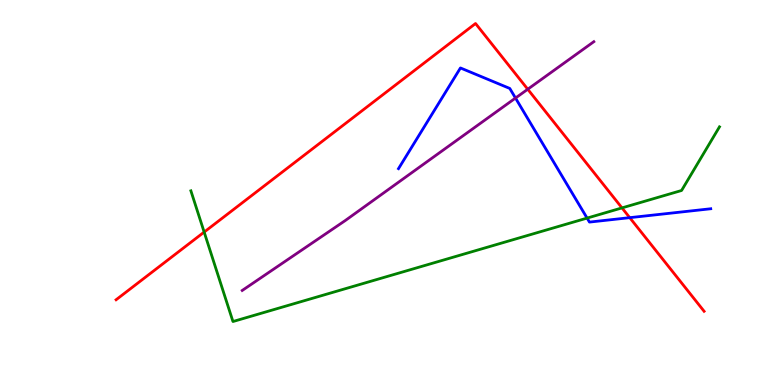[{'lines': ['blue', 'red'], 'intersections': [{'x': 8.13, 'y': 4.35}]}, {'lines': ['green', 'red'], 'intersections': [{'x': 2.63, 'y': 3.97}, {'x': 8.03, 'y': 4.6}]}, {'lines': ['purple', 'red'], 'intersections': [{'x': 6.81, 'y': 7.68}]}, {'lines': ['blue', 'green'], 'intersections': [{'x': 7.58, 'y': 4.34}]}, {'lines': ['blue', 'purple'], 'intersections': [{'x': 6.65, 'y': 7.45}]}, {'lines': ['green', 'purple'], 'intersections': []}]